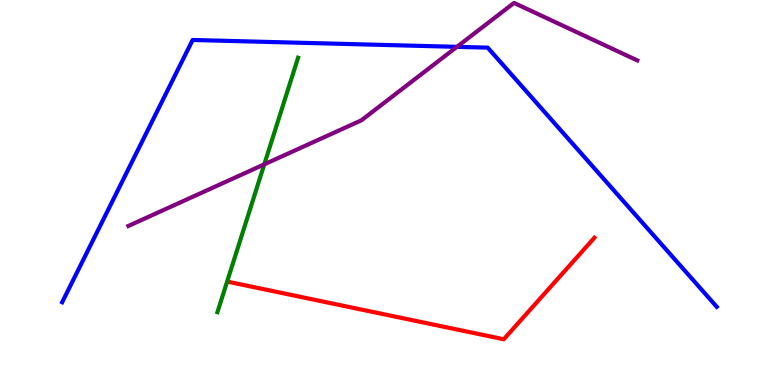[{'lines': ['blue', 'red'], 'intersections': []}, {'lines': ['green', 'red'], 'intersections': []}, {'lines': ['purple', 'red'], 'intersections': []}, {'lines': ['blue', 'green'], 'intersections': []}, {'lines': ['blue', 'purple'], 'intersections': [{'x': 5.9, 'y': 8.78}]}, {'lines': ['green', 'purple'], 'intersections': [{'x': 3.41, 'y': 5.73}]}]